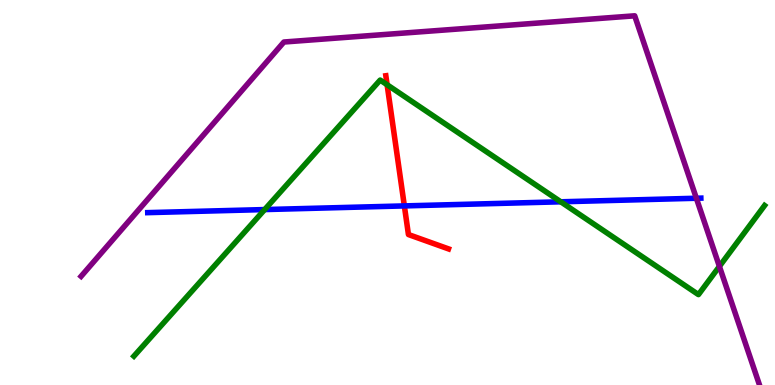[{'lines': ['blue', 'red'], 'intersections': [{'x': 5.22, 'y': 4.65}]}, {'lines': ['green', 'red'], 'intersections': [{'x': 5.0, 'y': 7.8}]}, {'lines': ['purple', 'red'], 'intersections': []}, {'lines': ['blue', 'green'], 'intersections': [{'x': 3.42, 'y': 4.56}, {'x': 7.24, 'y': 4.76}]}, {'lines': ['blue', 'purple'], 'intersections': [{'x': 8.99, 'y': 4.85}]}, {'lines': ['green', 'purple'], 'intersections': [{'x': 9.28, 'y': 3.08}]}]